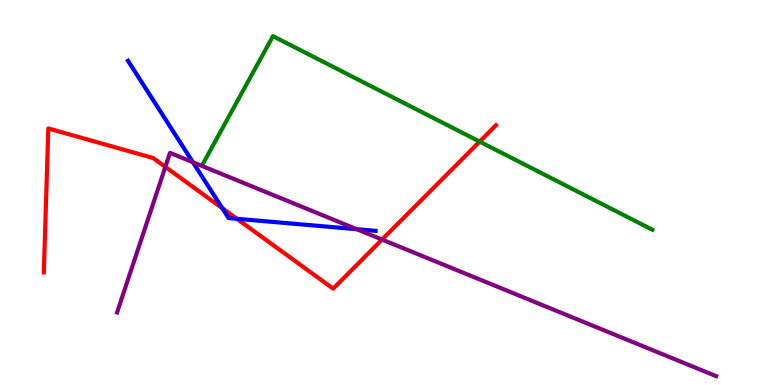[{'lines': ['blue', 'red'], 'intersections': [{'x': 2.87, 'y': 4.59}, {'x': 3.06, 'y': 4.32}]}, {'lines': ['green', 'red'], 'intersections': [{'x': 6.19, 'y': 6.32}]}, {'lines': ['purple', 'red'], 'intersections': [{'x': 2.13, 'y': 5.67}, {'x': 4.93, 'y': 3.78}]}, {'lines': ['blue', 'green'], 'intersections': []}, {'lines': ['blue', 'purple'], 'intersections': [{'x': 2.49, 'y': 5.79}, {'x': 4.6, 'y': 4.05}]}, {'lines': ['green', 'purple'], 'intersections': []}]